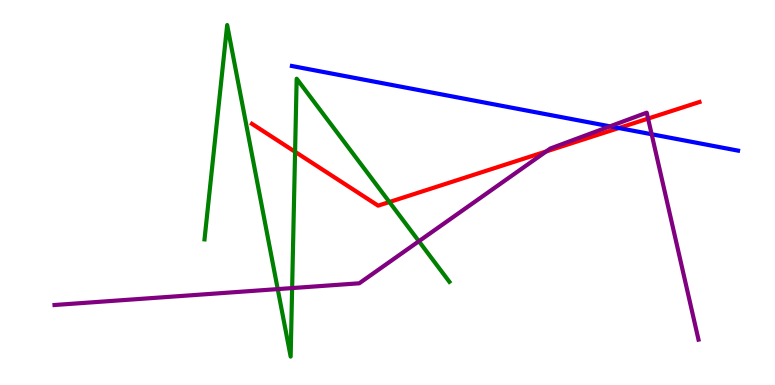[{'lines': ['blue', 'red'], 'intersections': [{'x': 7.98, 'y': 6.67}]}, {'lines': ['green', 'red'], 'intersections': [{'x': 3.81, 'y': 6.06}, {'x': 5.02, 'y': 4.75}]}, {'lines': ['purple', 'red'], 'intersections': [{'x': 7.05, 'y': 6.07}, {'x': 8.36, 'y': 6.92}]}, {'lines': ['blue', 'green'], 'intersections': []}, {'lines': ['blue', 'purple'], 'intersections': [{'x': 7.87, 'y': 6.72}, {'x': 8.41, 'y': 6.51}]}, {'lines': ['green', 'purple'], 'intersections': [{'x': 3.58, 'y': 2.49}, {'x': 3.77, 'y': 2.52}, {'x': 5.4, 'y': 3.73}]}]